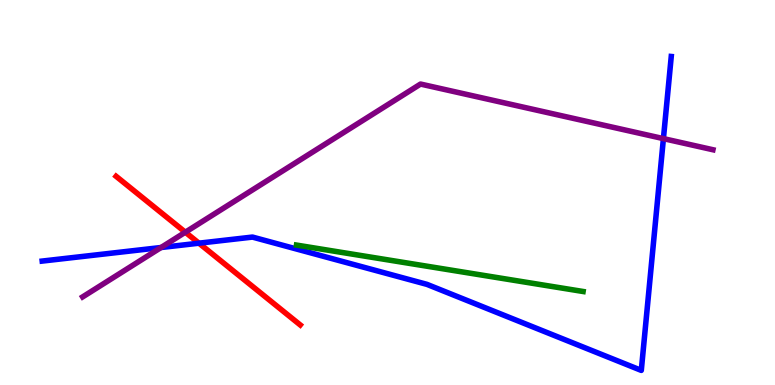[{'lines': ['blue', 'red'], 'intersections': [{'x': 2.57, 'y': 3.68}]}, {'lines': ['green', 'red'], 'intersections': []}, {'lines': ['purple', 'red'], 'intersections': [{'x': 2.39, 'y': 3.97}]}, {'lines': ['blue', 'green'], 'intersections': []}, {'lines': ['blue', 'purple'], 'intersections': [{'x': 2.08, 'y': 3.57}, {'x': 8.56, 'y': 6.4}]}, {'lines': ['green', 'purple'], 'intersections': []}]